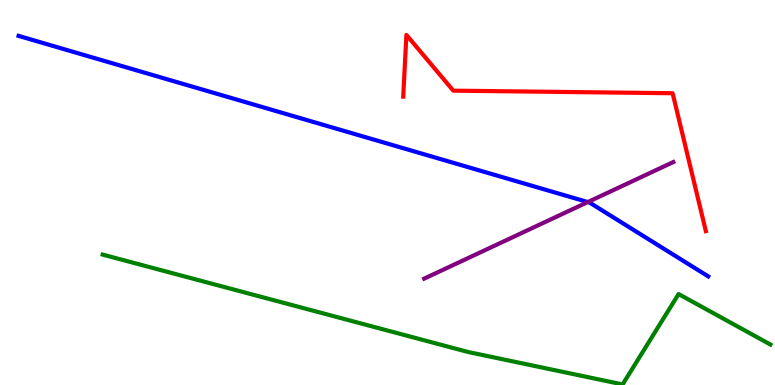[{'lines': ['blue', 'red'], 'intersections': []}, {'lines': ['green', 'red'], 'intersections': []}, {'lines': ['purple', 'red'], 'intersections': []}, {'lines': ['blue', 'green'], 'intersections': []}, {'lines': ['blue', 'purple'], 'intersections': [{'x': 7.58, 'y': 4.75}]}, {'lines': ['green', 'purple'], 'intersections': []}]